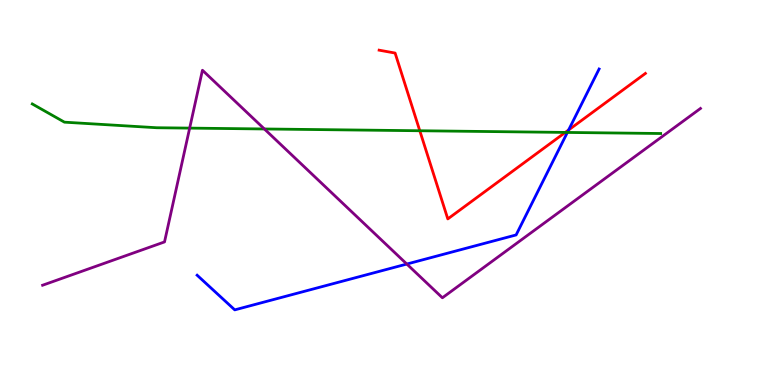[{'lines': ['blue', 'red'], 'intersections': [{'x': 7.34, 'y': 6.62}]}, {'lines': ['green', 'red'], 'intersections': [{'x': 5.42, 'y': 6.6}, {'x': 7.29, 'y': 6.56}]}, {'lines': ['purple', 'red'], 'intersections': []}, {'lines': ['blue', 'green'], 'intersections': [{'x': 7.32, 'y': 6.56}]}, {'lines': ['blue', 'purple'], 'intersections': [{'x': 5.25, 'y': 3.14}]}, {'lines': ['green', 'purple'], 'intersections': [{'x': 2.45, 'y': 6.67}, {'x': 3.41, 'y': 6.65}]}]